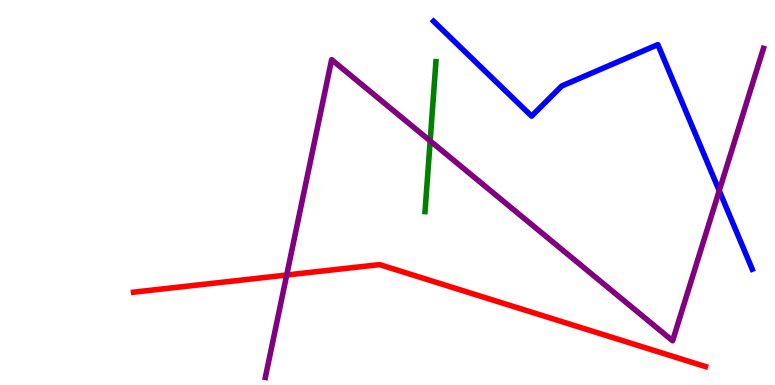[{'lines': ['blue', 'red'], 'intersections': []}, {'lines': ['green', 'red'], 'intersections': []}, {'lines': ['purple', 'red'], 'intersections': [{'x': 3.7, 'y': 2.86}]}, {'lines': ['blue', 'green'], 'intersections': []}, {'lines': ['blue', 'purple'], 'intersections': [{'x': 9.28, 'y': 5.05}]}, {'lines': ['green', 'purple'], 'intersections': [{'x': 5.55, 'y': 6.34}]}]